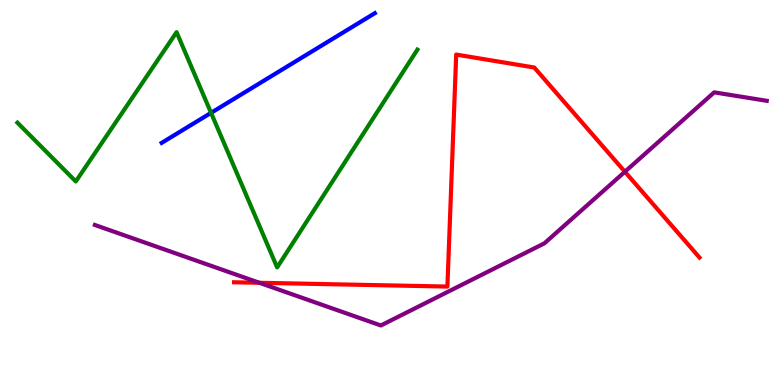[{'lines': ['blue', 'red'], 'intersections': []}, {'lines': ['green', 'red'], 'intersections': []}, {'lines': ['purple', 'red'], 'intersections': [{'x': 3.35, 'y': 2.65}, {'x': 8.06, 'y': 5.54}]}, {'lines': ['blue', 'green'], 'intersections': [{'x': 2.72, 'y': 7.07}]}, {'lines': ['blue', 'purple'], 'intersections': []}, {'lines': ['green', 'purple'], 'intersections': []}]